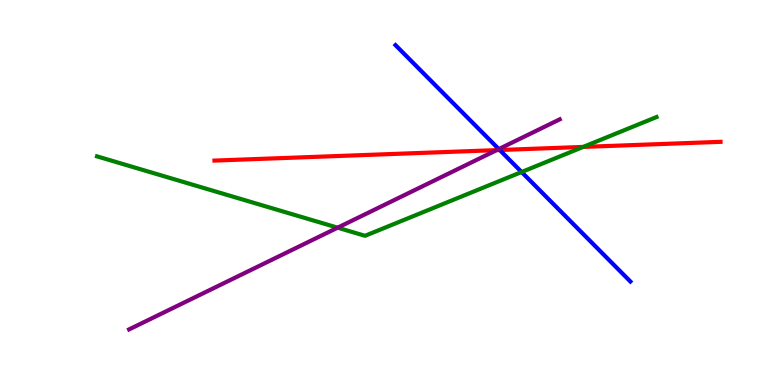[{'lines': ['blue', 'red'], 'intersections': [{'x': 6.45, 'y': 6.1}]}, {'lines': ['green', 'red'], 'intersections': [{'x': 7.53, 'y': 6.18}]}, {'lines': ['purple', 'red'], 'intersections': [{'x': 6.41, 'y': 6.1}]}, {'lines': ['blue', 'green'], 'intersections': [{'x': 6.73, 'y': 5.53}]}, {'lines': ['blue', 'purple'], 'intersections': [{'x': 6.44, 'y': 6.13}]}, {'lines': ['green', 'purple'], 'intersections': [{'x': 4.36, 'y': 4.09}]}]